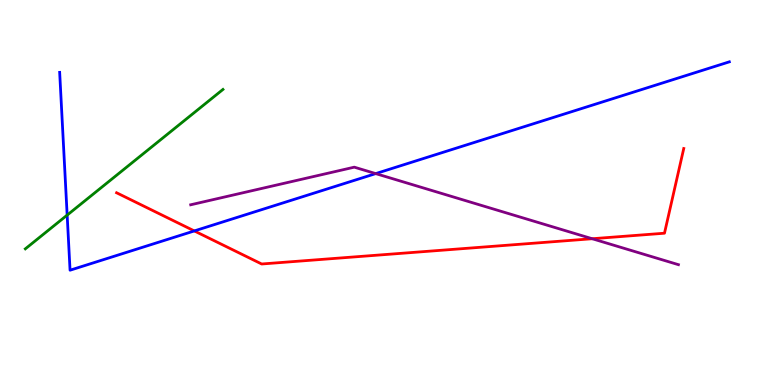[{'lines': ['blue', 'red'], 'intersections': [{'x': 2.51, 'y': 4.0}]}, {'lines': ['green', 'red'], 'intersections': []}, {'lines': ['purple', 'red'], 'intersections': [{'x': 7.64, 'y': 3.8}]}, {'lines': ['blue', 'green'], 'intersections': [{'x': 0.867, 'y': 4.41}]}, {'lines': ['blue', 'purple'], 'intersections': [{'x': 4.85, 'y': 5.49}]}, {'lines': ['green', 'purple'], 'intersections': []}]